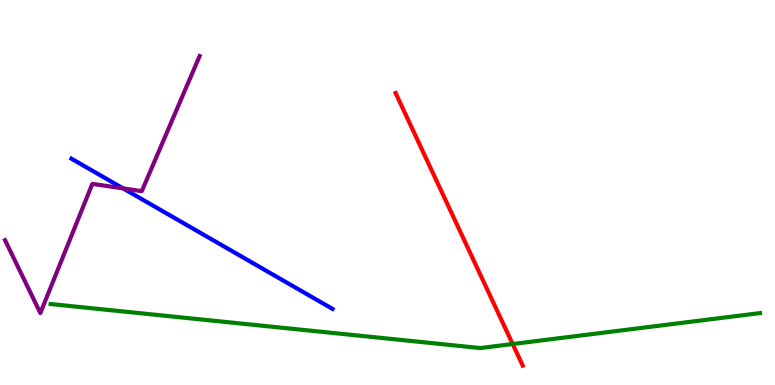[{'lines': ['blue', 'red'], 'intersections': []}, {'lines': ['green', 'red'], 'intersections': [{'x': 6.62, 'y': 1.06}]}, {'lines': ['purple', 'red'], 'intersections': []}, {'lines': ['blue', 'green'], 'intersections': []}, {'lines': ['blue', 'purple'], 'intersections': [{'x': 1.59, 'y': 5.11}]}, {'lines': ['green', 'purple'], 'intersections': []}]